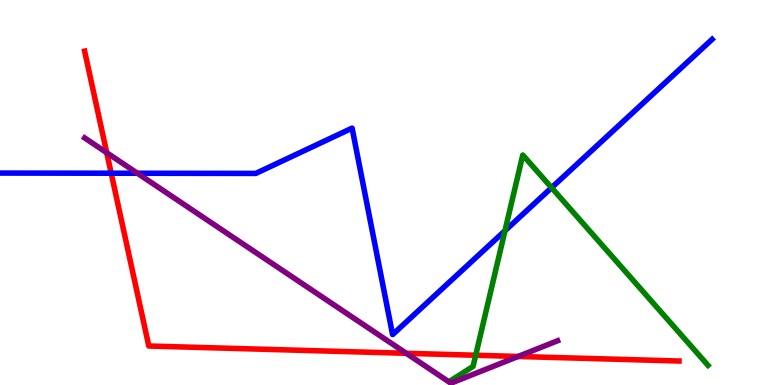[{'lines': ['blue', 'red'], 'intersections': [{'x': 1.43, 'y': 5.5}]}, {'lines': ['green', 'red'], 'intersections': [{'x': 6.14, 'y': 0.772}]}, {'lines': ['purple', 'red'], 'intersections': [{'x': 1.38, 'y': 6.03}, {'x': 5.24, 'y': 0.823}, {'x': 6.69, 'y': 0.741}]}, {'lines': ['blue', 'green'], 'intersections': [{'x': 6.52, 'y': 4.01}, {'x': 7.12, 'y': 5.12}]}, {'lines': ['blue', 'purple'], 'intersections': [{'x': 1.77, 'y': 5.5}]}, {'lines': ['green', 'purple'], 'intersections': []}]